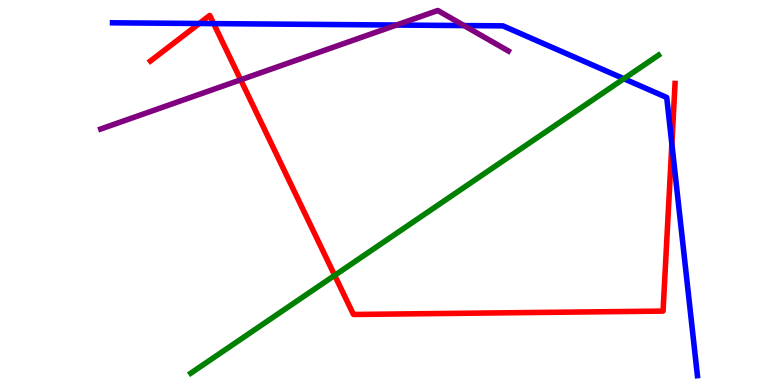[{'lines': ['blue', 'red'], 'intersections': [{'x': 2.57, 'y': 9.39}, {'x': 2.76, 'y': 9.39}, {'x': 8.67, 'y': 6.26}]}, {'lines': ['green', 'red'], 'intersections': [{'x': 4.32, 'y': 2.85}]}, {'lines': ['purple', 'red'], 'intersections': [{'x': 3.11, 'y': 7.93}]}, {'lines': ['blue', 'green'], 'intersections': [{'x': 8.05, 'y': 7.96}]}, {'lines': ['blue', 'purple'], 'intersections': [{'x': 5.12, 'y': 9.35}, {'x': 5.99, 'y': 9.34}]}, {'lines': ['green', 'purple'], 'intersections': []}]